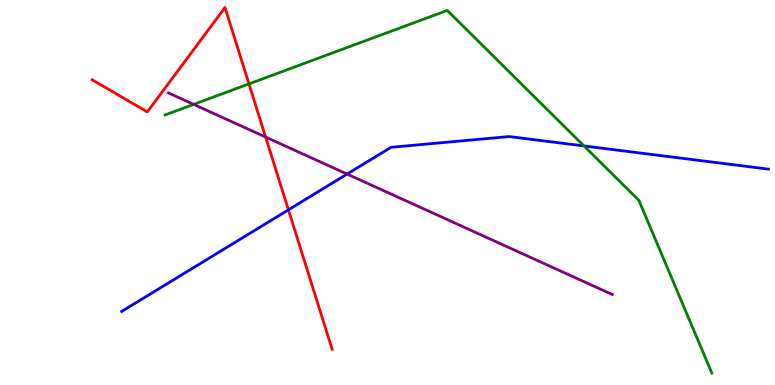[{'lines': ['blue', 'red'], 'intersections': [{'x': 3.72, 'y': 4.55}]}, {'lines': ['green', 'red'], 'intersections': [{'x': 3.21, 'y': 7.82}]}, {'lines': ['purple', 'red'], 'intersections': [{'x': 3.43, 'y': 6.44}]}, {'lines': ['blue', 'green'], 'intersections': [{'x': 7.54, 'y': 6.21}]}, {'lines': ['blue', 'purple'], 'intersections': [{'x': 4.48, 'y': 5.48}]}, {'lines': ['green', 'purple'], 'intersections': [{'x': 2.5, 'y': 7.29}]}]